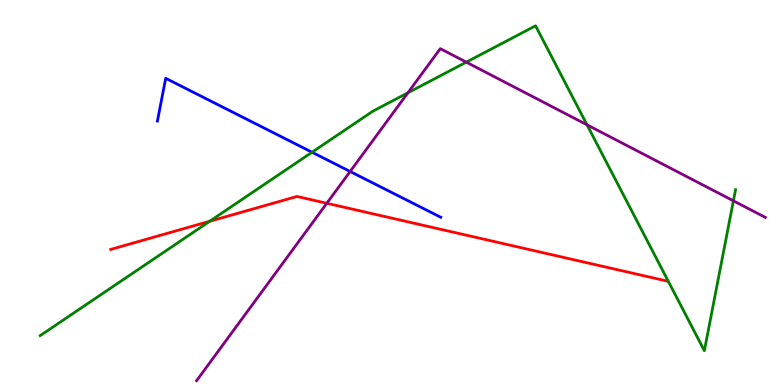[{'lines': ['blue', 'red'], 'intersections': []}, {'lines': ['green', 'red'], 'intersections': [{'x': 2.71, 'y': 4.25}]}, {'lines': ['purple', 'red'], 'intersections': [{'x': 4.22, 'y': 4.72}]}, {'lines': ['blue', 'green'], 'intersections': [{'x': 4.03, 'y': 6.05}]}, {'lines': ['blue', 'purple'], 'intersections': [{'x': 4.52, 'y': 5.55}]}, {'lines': ['green', 'purple'], 'intersections': [{'x': 5.26, 'y': 7.59}, {'x': 6.02, 'y': 8.39}, {'x': 7.57, 'y': 6.76}, {'x': 9.46, 'y': 4.78}]}]